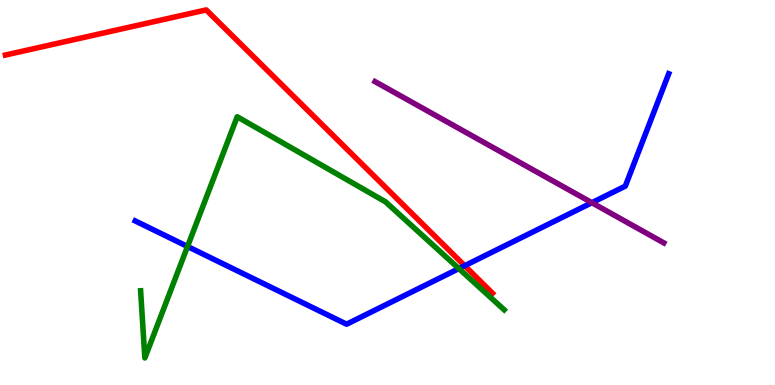[{'lines': ['blue', 'red'], 'intersections': [{'x': 6.0, 'y': 3.1}]}, {'lines': ['green', 'red'], 'intersections': []}, {'lines': ['purple', 'red'], 'intersections': []}, {'lines': ['blue', 'green'], 'intersections': [{'x': 2.42, 'y': 3.6}, {'x': 5.92, 'y': 3.02}]}, {'lines': ['blue', 'purple'], 'intersections': [{'x': 7.64, 'y': 4.74}]}, {'lines': ['green', 'purple'], 'intersections': []}]